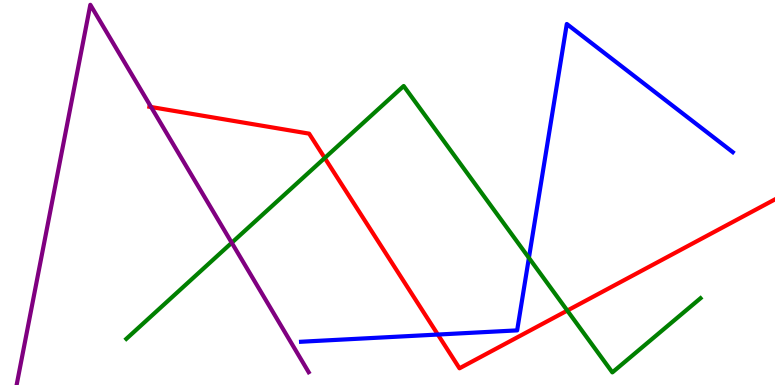[{'lines': ['blue', 'red'], 'intersections': [{'x': 5.65, 'y': 1.31}]}, {'lines': ['green', 'red'], 'intersections': [{'x': 4.19, 'y': 5.9}, {'x': 7.32, 'y': 1.93}]}, {'lines': ['purple', 'red'], 'intersections': [{'x': 1.95, 'y': 7.22}]}, {'lines': ['blue', 'green'], 'intersections': [{'x': 6.82, 'y': 3.3}]}, {'lines': ['blue', 'purple'], 'intersections': []}, {'lines': ['green', 'purple'], 'intersections': [{'x': 2.99, 'y': 3.69}]}]